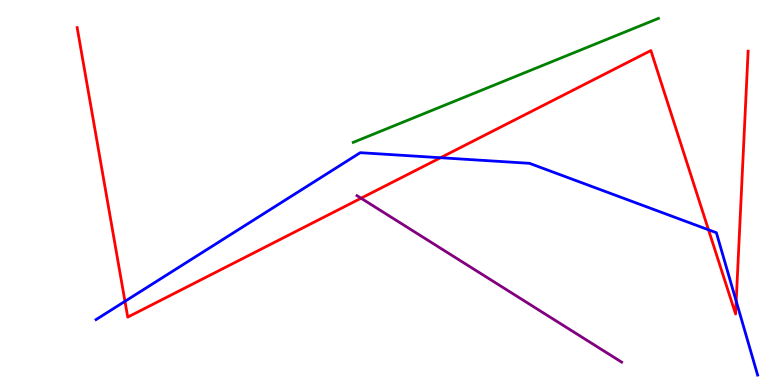[{'lines': ['blue', 'red'], 'intersections': [{'x': 1.61, 'y': 2.17}, {'x': 5.68, 'y': 5.9}, {'x': 9.14, 'y': 4.03}, {'x': 9.5, 'y': 2.18}]}, {'lines': ['green', 'red'], 'intersections': []}, {'lines': ['purple', 'red'], 'intersections': [{'x': 4.66, 'y': 4.85}]}, {'lines': ['blue', 'green'], 'intersections': []}, {'lines': ['blue', 'purple'], 'intersections': []}, {'lines': ['green', 'purple'], 'intersections': []}]